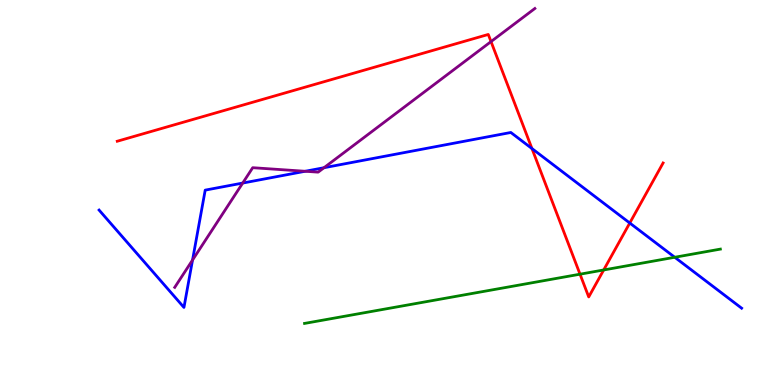[{'lines': ['blue', 'red'], 'intersections': [{'x': 6.86, 'y': 6.14}, {'x': 8.13, 'y': 4.21}]}, {'lines': ['green', 'red'], 'intersections': [{'x': 7.48, 'y': 2.88}, {'x': 7.79, 'y': 2.99}]}, {'lines': ['purple', 'red'], 'intersections': [{'x': 6.34, 'y': 8.92}]}, {'lines': ['blue', 'green'], 'intersections': [{'x': 8.71, 'y': 3.32}]}, {'lines': ['blue', 'purple'], 'intersections': [{'x': 2.48, 'y': 3.25}, {'x': 3.13, 'y': 5.25}, {'x': 3.94, 'y': 5.55}, {'x': 4.18, 'y': 5.64}]}, {'lines': ['green', 'purple'], 'intersections': []}]